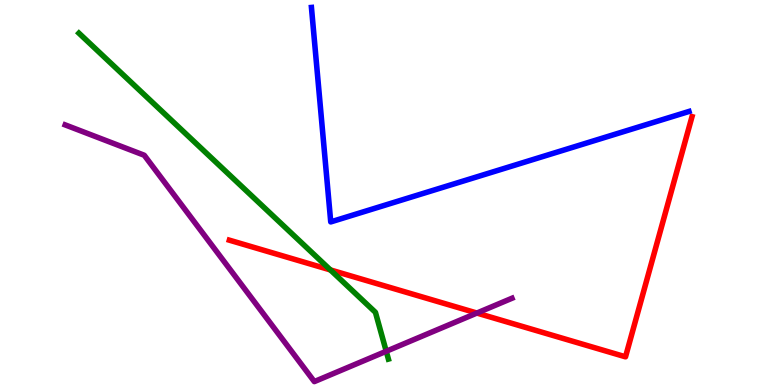[{'lines': ['blue', 'red'], 'intersections': []}, {'lines': ['green', 'red'], 'intersections': [{'x': 4.26, 'y': 2.99}]}, {'lines': ['purple', 'red'], 'intersections': [{'x': 6.15, 'y': 1.87}]}, {'lines': ['blue', 'green'], 'intersections': []}, {'lines': ['blue', 'purple'], 'intersections': []}, {'lines': ['green', 'purple'], 'intersections': [{'x': 4.98, 'y': 0.876}]}]